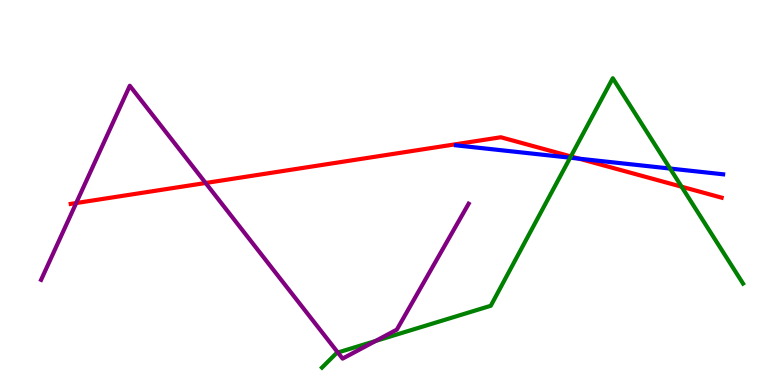[{'lines': ['blue', 'red'], 'intersections': [{'x': 7.47, 'y': 5.88}]}, {'lines': ['green', 'red'], 'intersections': [{'x': 7.37, 'y': 5.94}, {'x': 8.79, 'y': 5.15}]}, {'lines': ['purple', 'red'], 'intersections': [{'x': 0.983, 'y': 4.73}, {'x': 2.65, 'y': 5.25}]}, {'lines': ['blue', 'green'], 'intersections': [{'x': 7.36, 'y': 5.9}, {'x': 8.65, 'y': 5.62}]}, {'lines': ['blue', 'purple'], 'intersections': []}, {'lines': ['green', 'purple'], 'intersections': [{'x': 4.36, 'y': 0.844}, {'x': 4.85, 'y': 1.14}]}]